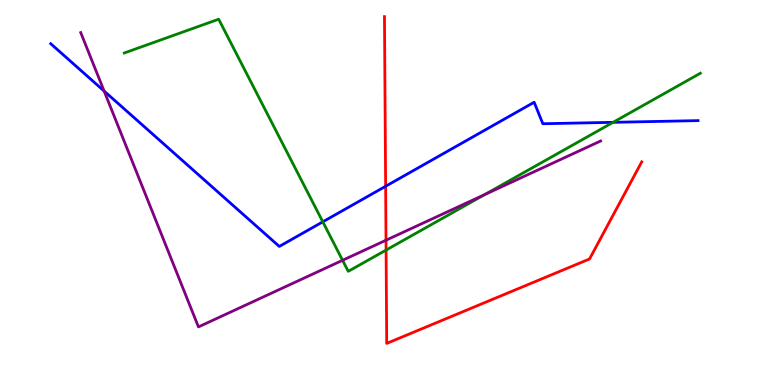[{'lines': ['blue', 'red'], 'intersections': [{'x': 4.98, 'y': 5.16}]}, {'lines': ['green', 'red'], 'intersections': [{'x': 4.98, 'y': 3.5}]}, {'lines': ['purple', 'red'], 'intersections': [{'x': 4.98, 'y': 3.76}]}, {'lines': ['blue', 'green'], 'intersections': [{'x': 4.17, 'y': 4.24}, {'x': 7.91, 'y': 6.82}]}, {'lines': ['blue', 'purple'], 'intersections': [{'x': 1.34, 'y': 7.64}]}, {'lines': ['green', 'purple'], 'intersections': [{'x': 4.42, 'y': 3.24}, {'x': 6.25, 'y': 4.94}]}]